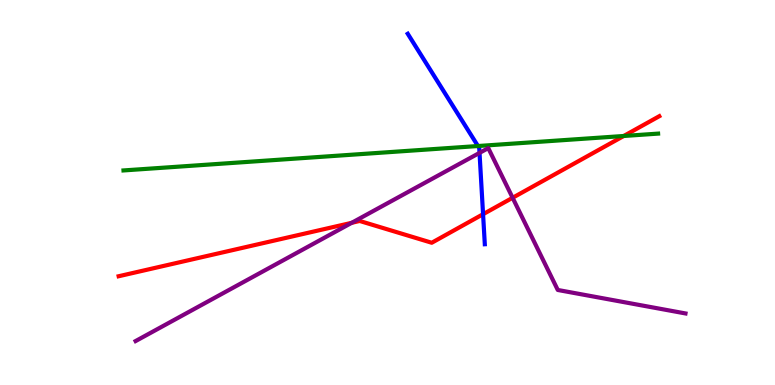[{'lines': ['blue', 'red'], 'intersections': [{'x': 6.23, 'y': 4.44}]}, {'lines': ['green', 'red'], 'intersections': [{'x': 8.05, 'y': 6.47}]}, {'lines': ['purple', 'red'], 'intersections': [{'x': 4.54, 'y': 4.21}, {'x': 6.61, 'y': 4.86}]}, {'lines': ['blue', 'green'], 'intersections': [{'x': 6.17, 'y': 6.21}]}, {'lines': ['blue', 'purple'], 'intersections': [{'x': 6.19, 'y': 6.03}]}, {'lines': ['green', 'purple'], 'intersections': []}]